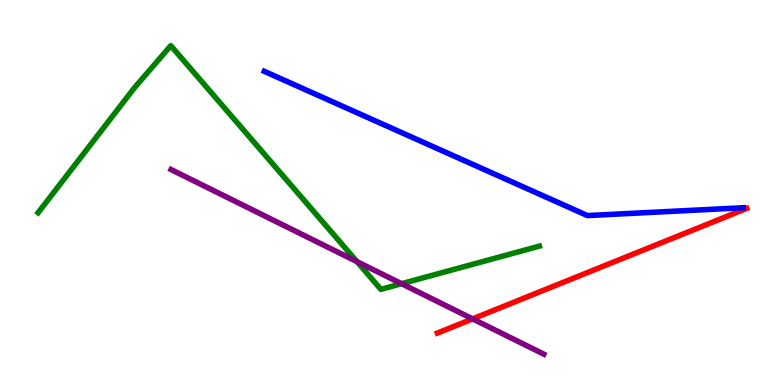[{'lines': ['blue', 'red'], 'intersections': []}, {'lines': ['green', 'red'], 'intersections': []}, {'lines': ['purple', 'red'], 'intersections': [{'x': 6.1, 'y': 1.72}]}, {'lines': ['blue', 'green'], 'intersections': []}, {'lines': ['blue', 'purple'], 'intersections': []}, {'lines': ['green', 'purple'], 'intersections': [{'x': 4.61, 'y': 3.2}, {'x': 5.18, 'y': 2.63}]}]